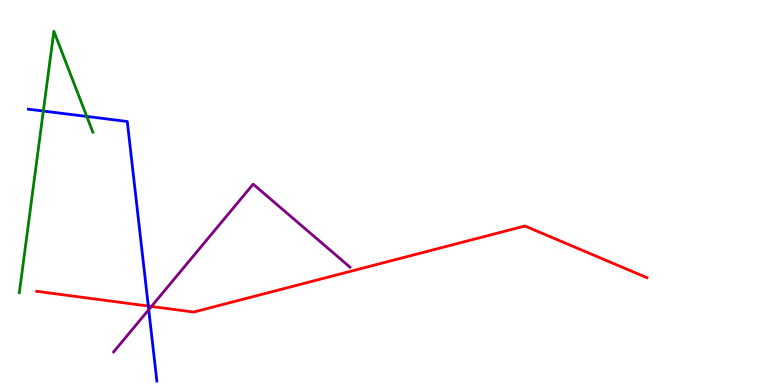[{'lines': ['blue', 'red'], 'intersections': [{'x': 1.91, 'y': 2.05}]}, {'lines': ['green', 'red'], 'intersections': []}, {'lines': ['purple', 'red'], 'intersections': [{'x': 1.95, 'y': 2.04}]}, {'lines': ['blue', 'green'], 'intersections': [{'x': 0.559, 'y': 7.12}, {'x': 1.12, 'y': 6.98}]}, {'lines': ['blue', 'purple'], 'intersections': [{'x': 1.92, 'y': 1.96}]}, {'lines': ['green', 'purple'], 'intersections': []}]